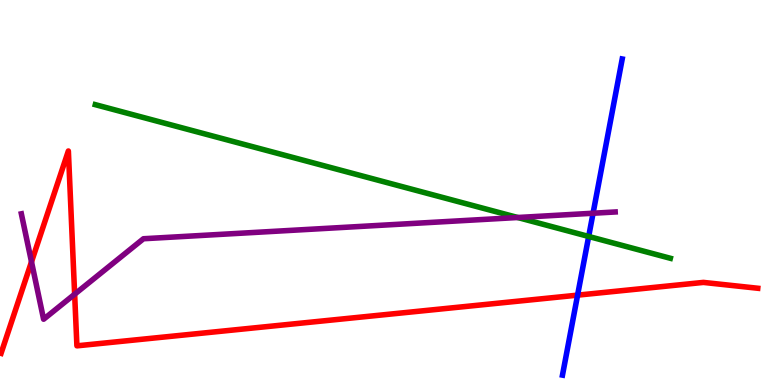[{'lines': ['blue', 'red'], 'intersections': [{'x': 7.45, 'y': 2.33}]}, {'lines': ['green', 'red'], 'intersections': []}, {'lines': ['purple', 'red'], 'intersections': [{'x': 0.406, 'y': 3.2}, {'x': 0.963, 'y': 2.36}]}, {'lines': ['blue', 'green'], 'intersections': [{'x': 7.6, 'y': 3.86}]}, {'lines': ['blue', 'purple'], 'intersections': [{'x': 7.65, 'y': 4.46}]}, {'lines': ['green', 'purple'], 'intersections': [{'x': 6.68, 'y': 4.35}]}]